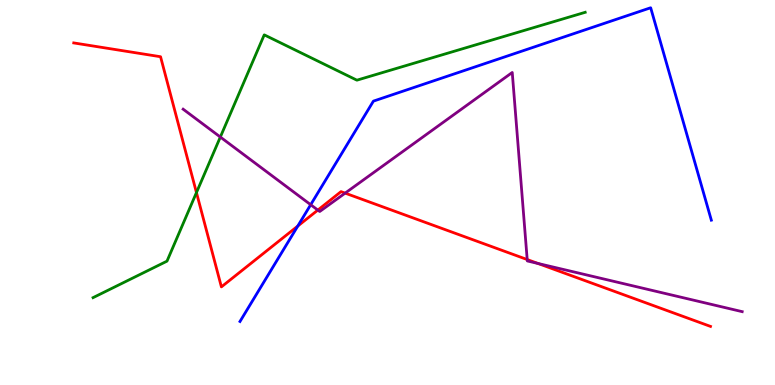[{'lines': ['blue', 'red'], 'intersections': [{'x': 3.84, 'y': 4.13}]}, {'lines': ['green', 'red'], 'intersections': [{'x': 2.53, 'y': 5.0}]}, {'lines': ['purple', 'red'], 'intersections': [{'x': 4.1, 'y': 4.54}, {'x': 4.45, 'y': 4.98}, {'x': 6.8, 'y': 3.26}, {'x': 6.94, 'y': 3.16}]}, {'lines': ['blue', 'green'], 'intersections': []}, {'lines': ['blue', 'purple'], 'intersections': [{'x': 4.01, 'y': 4.68}]}, {'lines': ['green', 'purple'], 'intersections': [{'x': 2.84, 'y': 6.44}]}]